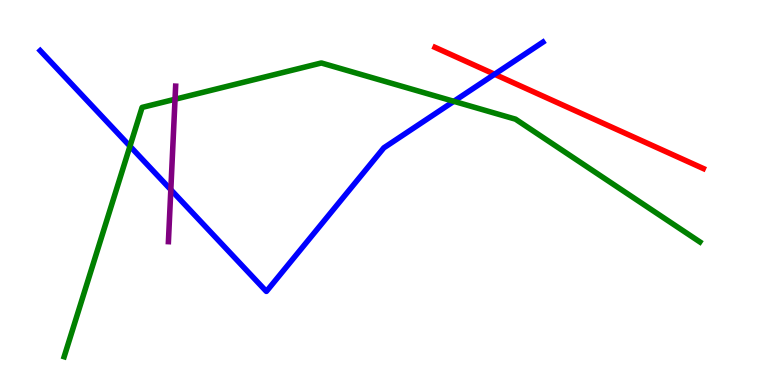[{'lines': ['blue', 'red'], 'intersections': [{'x': 6.38, 'y': 8.07}]}, {'lines': ['green', 'red'], 'intersections': []}, {'lines': ['purple', 'red'], 'intersections': []}, {'lines': ['blue', 'green'], 'intersections': [{'x': 1.68, 'y': 6.2}, {'x': 5.86, 'y': 7.37}]}, {'lines': ['blue', 'purple'], 'intersections': [{'x': 2.2, 'y': 5.07}]}, {'lines': ['green', 'purple'], 'intersections': [{'x': 2.26, 'y': 7.42}]}]